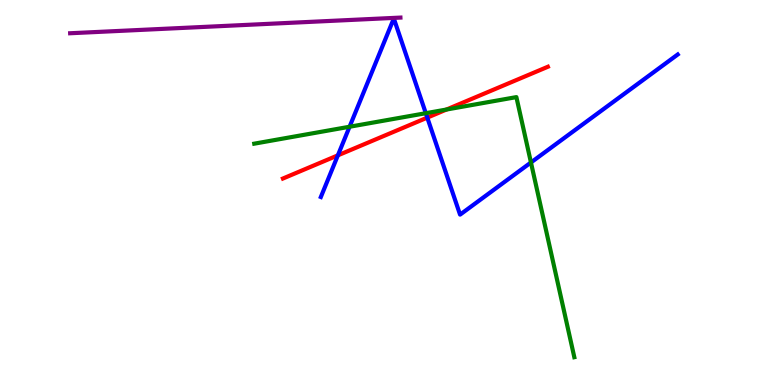[{'lines': ['blue', 'red'], 'intersections': [{'x': 4.36, 'y': 5.97}, {'x': 5.51, 'y': 6.94}]}, {'lines': ['green', 'red'], 'intersections': [{'x': 5.76, 'y': 7.16}]}, {'lines': ['purple', 'red'], 'intersections': []}, {'lines': ['blue', 'green'], 'intersections': [{'x': 4.51, 'y': 6.71}, {'x': 5.49, 'y': 7.06}, {'x': 6.85, 'y': 5.78}]}, {'lines': ['blue', 'purple'], 'intersections': []}, {'lines': ['green', 'purple'], 'intersections': []}]